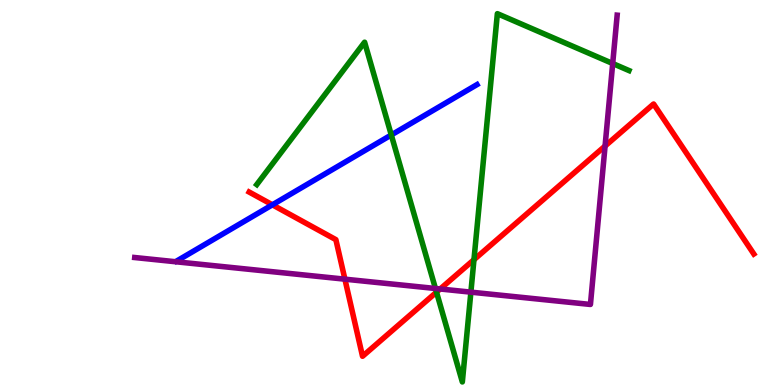[{'lines': ['blue', 'red'], 'intersections': [{'x': 3.51, 'y': 4.68}]}, {'lines': ['green', 'red'], 'intersections': [{'x': 5.63, 'y': 2.41}, {'x': 6.12, 'y': 3.25}]}, {'lines': ['purple', 'red'], 'intersections': [{'x': 4.45, 'y': 2.75}, {'x': 5.68, 'y': 2.49}, {'x': 7.81, 'y': 6.21}]}, {'lines': ['blue', 'green'], 'intersections': [{'x': 5.05, 'y': 6.49}]}, {'lines': ['blue', 'purple'], 'intersections': []}, {'lines': ['green', 'purple'], 'intersections': [{'x': 5.62, 'y': 2.51}, {'x': 6.08, 'y': 2.41}, {'x': 7.91, 'y': 8.35}]}]